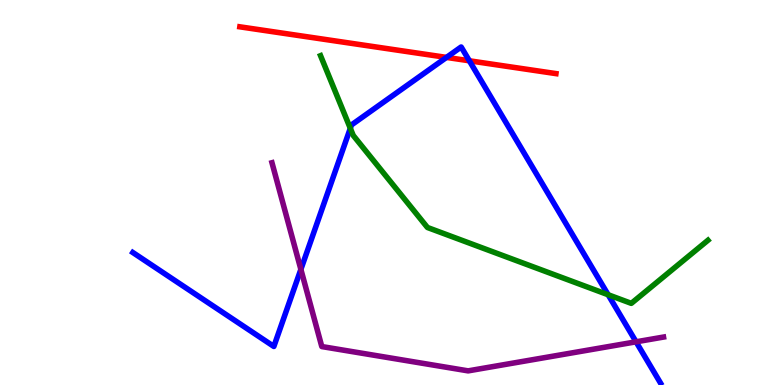[{'lines': ['blue', 'red'], 'intersections': [{'x': 5.76, 'y': 8.51}, {'x': 6.06, 'y': 8.42}]}, {'lines': ['green', 'red'], 'intersections': []}, {'lines': ['purple', 'red'], 'intersections': []}, {'lines': ['blue', 'green'], 'intersections': [{'x': 4.52, 'y': 6.67}, {'x': 7.85, 'y': 2.34}]}, {'lines': ['blue', 'purple'], 'intersections': [{'x': 3.88, 'y': 3.0}, {'x': 8.21, 'y': 1.12}]}, {'lines': ['green', 'purple'], 'intersections': []}]